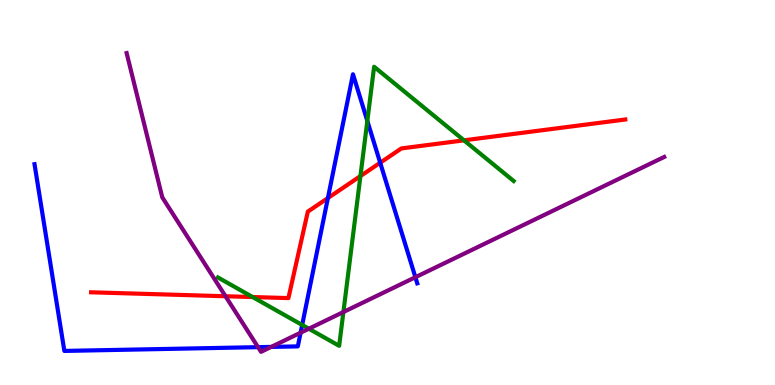[{'lines': ['blue', 'red'], 'intersections': [{'x': 4.23, 'y': 4.86}, {'x': 4.91, 'y': 5.77}]}, {'lines': ['green', 'red'], 'intersections': [{'x': 3.26, 'y': 2.28}, {'x': 4.65, 'y': 5.43}, {'x': 5.99, 'y': 6.35}]}, {'lines': ['purple', 'red'], 'intersections': [{'x': 2.91, 'y': 2.31}]}, {'lines': ['blue', 'green'], 'intersections': [{'x': 3.9, 'y': 1.56}, {'x': 4.74, 'y': 6.86}]}, {'lines': ['blue', 'purple'], 'intersections': [{'x': 3.33, 'y': 0.983}, {'x': 3.5, 'y': 0.99}, {'x': 3.88, 'y': 1.36}, {'x': 5.36, 'y': 2.8}]}, {'lines': ['green', 'purple'], 'intersections': [{'x': 3.99, 'y': 1.46}, {'x': 4.43, 'y': 1.9}]}]